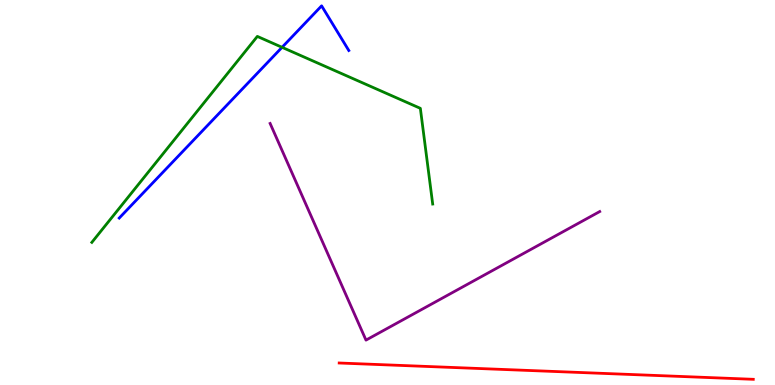[{'lines': ['blue', 'red'], 'intersections': []}, {'lines': ['green', 'red'], 'intersections': []}, {'lines': ['purple', 'red'], 'intersections': []}, {'lines': ['blue', 'green'], 'intersections': [{'x': 3.64, 'y': 8.77}]}, {'lines': ['blue', 'purple'], 'intersections': []}, {'lines': ['green', 'purple'], 'intersections': []}]